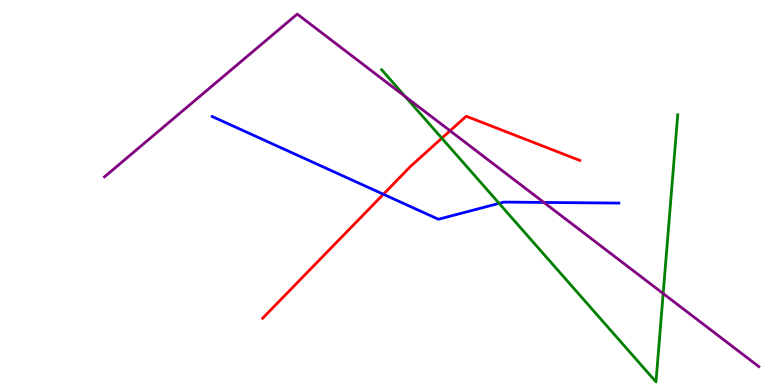[{'lines': ['blue', 'red'], 'intersections': [{'x': 4.95, 'y': 4.95}]}, {'lines': ['green', 'red'], 'intersections': [{'x': 5.7, 'y': 6.41}]}, {'lines': ['purple', 'red'], 'intersections': [{'x': 5.81, 'y': 6.6}]}, {'lines': ['blue', 'green'], 'intersections': [{'x': 6.44, 'y': 4.72}]}, {'lines': ['blue', 'purple'], 'intersections': [{'x': 7.02, 'y': 4.74}]}, {'lines': ['green', 'purple'], 'intersections': [{'x': 5.23, 'y': 7.49}, {'x': 8.56, 'y': 2.38}]}]